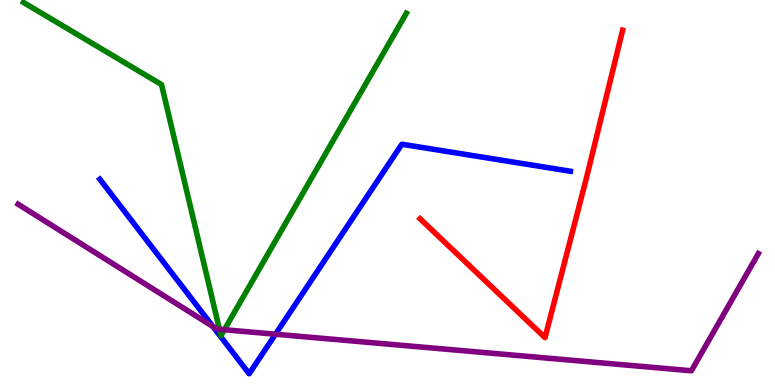[{'lines': ['blue', 'red'], 'intersections': []}, {'lines': ['green', 'red'], 'intersections': []}, {'lines': ['purple', 'red'], 'intersections': []}, {'lines': ['blue', 'green'], 'intersections': []}, {'lines': ['blue', 'purple'], 'intersections': [{'x': 2.75, 'y': 1.52}, {'x': 3.55, 'y': 1.32}]}, {'lines': ['green', 'purple'], 'intersections': [{'x': 2.83, 'y': 1.45}, {'x': 2.9, 'y': 1.44}]}]